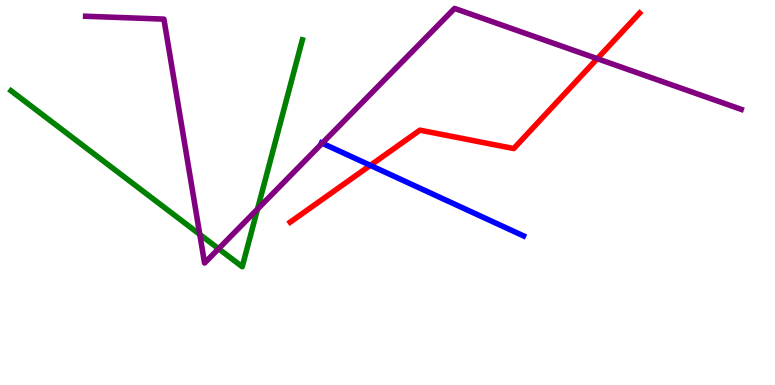[{'lines': ['blue', 'red'], 'intersections': [{'x': 4.78, 'y': 5.71}]}, {'lines': ['green', 'red'], 'intersections': []}, {'lines': ['purple', 'red'], 'intersections': [{'x': 7.71, 'y': 8.48}]}, {'lines': ['blue', 'green'], 'intersections': []}, {'lines': ['blue', 'purple'], 'intersections': [{'x': 4.16, 'y': 6.28}]}, {'lines': ['green', 'purple'], 'intersections': [{'x': 2.58, 'y': 3.91}, {'x': 2.82, 'y': 3.54}, {'x': 3.32, 'y': 4.57}]}]